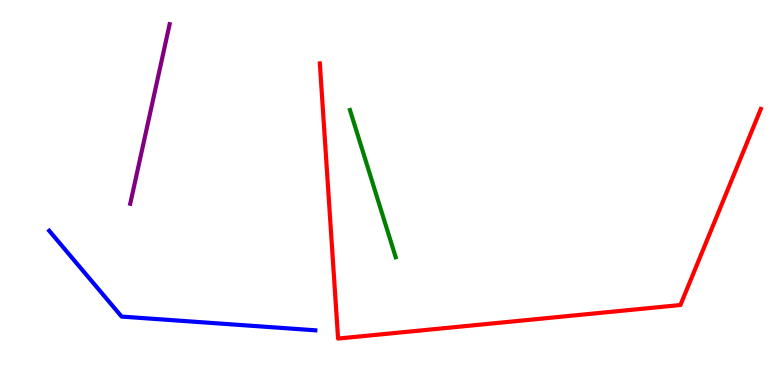[{'lines': ['blue', 'red'], 'intersections': []}, {'lines': ['green', 'red'], 'intersections': []}, {'lines': ['purple', 'red'], 'intersections': []}, {'lines': ['blue', 'green'], 'intersections': []}, {'lines': ['blue', 'purple'], 'intersections': []}, {'lines': ['green', 'purple'], 'intersections': []}]